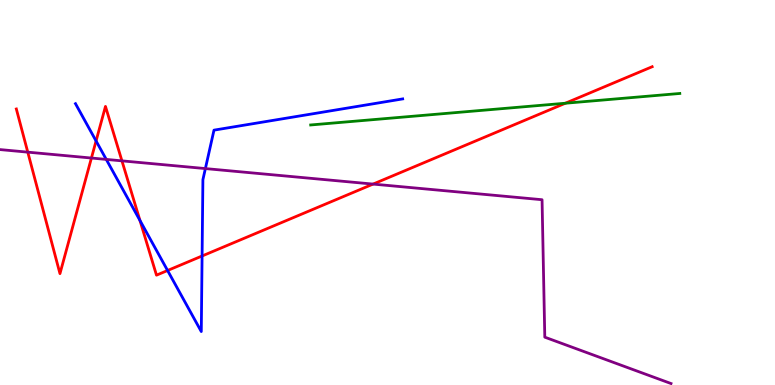[{'lines': ['blue', 'red'], 'intersections': [{'x': 1.24, 'y': 6.34}, {'x': 1.81, 'y': 4.27}, {'x': 2.16, 'y': 2.97}, {'x': 2.61, 'y': 3.35}]}, {'lines': ['green', 'red'], 'intersections': [{'x': 7.29, 'y': 7.32}]}, {'lines': ['purple', 'red'], 'intersections': [{'x': 0.358, 'y': 6.05}, {'x': 1.18, 'y': 5.9}, {'x': 1.57, 'y': 5.82}, {'x': 4.81, 'y': 5.22}]}, {'lines': ['blue', 'green'], 'intersections': []}, {'lines': ['blue', 'purple'], 'intersections': [{'x': 1.37, 'y': 5.86}, {'x': 2.65, 'y': 5.62}]}, {'lines': ['green', 'purple'], 'intersections': []}]